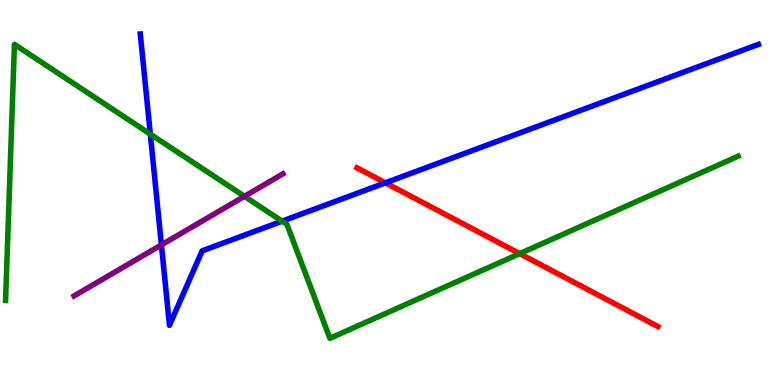[{'lines': ['blue', 'red'], 'intersections': [{'x': 4.97, 'y': 5.25}]}, {'lines': ['green', 'red'], 'intersections': [{'x': 6.71, 'y': 3.41}]}, {'lines': ['purple', 'red'], 'intersections': []}, {'lines': ['blue', 'green'], 'intersections': [{'x': 1.94, 'y': 6.52}, {'x': 3.64, 'y': 4.25}]}, {'lines': ['blue', 'purple'], 'intersections': [{'x': 2.08, 'y': 3.64}]}, {'lines': ['green', 'purple'], 'intersections': [{'x': 3.15, 'y': 4.9}]}]